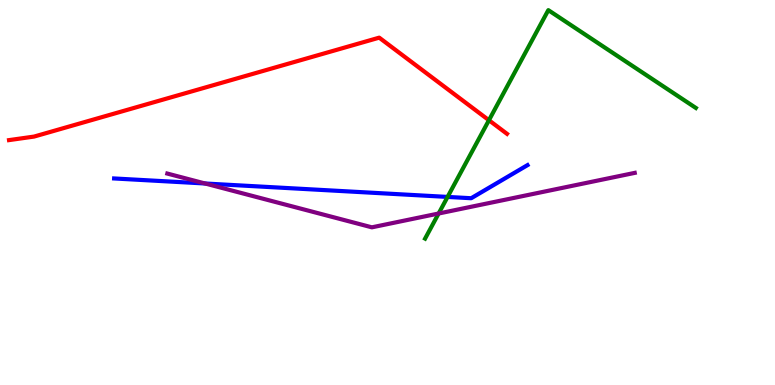[{'lines': ['blue', 'red'], 'intersections': []}, {'lines': ['green', 'red'], 'intersections': [{'x': 6.31, 'y': 6.88}]}, {'lines': ['purple', 'red'], 'intersections': []}, {'lines': ['blue', 'green'], 'intersections': [{'x': 5.78, 'y': 4.89}]}, {'lines': ['blue', 'purple'], 'intersections': [{'x': 2.65, 'y': 5.23}]}, {'lines': ['green', 'purple'], 'intersections': [{'x': 5.66, 'y': 4.45}]}]